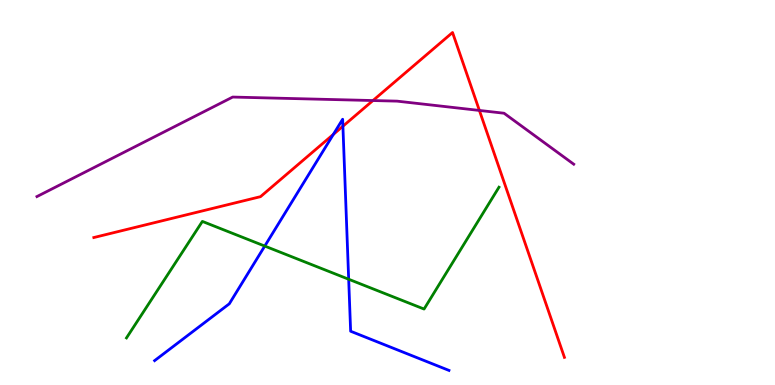[{'lines': ['blue', 'red'], 'intersections': [{'x': 4.3, 'y': 6.51}, {'x': 4.42, 'y': 6.72}]}, {'lines': ['green', 'red'], 'intersections': []}, {'lines': ['purple', 'red'], 'intersections': [{'x': 4.81, 'y': 7.39}, {'x': 6.19, 'y': 7.13}]}, {'lines': ['blue', 'green'], 'intersections': [{'x': 3.42, 'y': 3.61}, {'x': 4.5, 'y': 2.75}]}, {'lines': ['blue', 'purple'], 'intersections': []}, {'lines': ['green', 'purple'], 'intersections': []}]